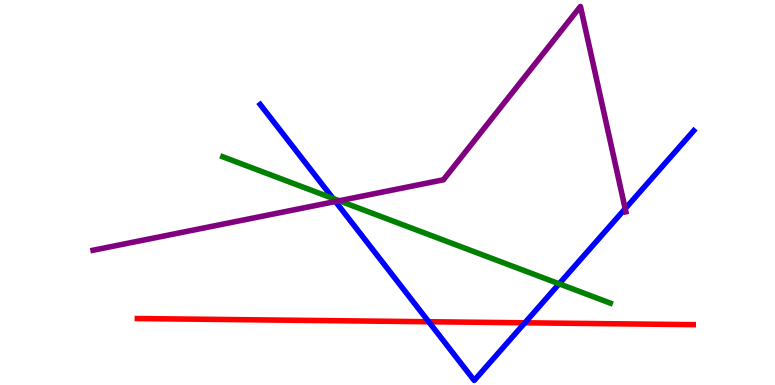[{'lines': ['blue', 'red'], 'intersections': [{'x': 5.53, 'y': 1.64}, {'x': 6.77, 'y': 1.62}]}, {'lines': ['green', 'red'], 'intersections': []}, {'lines': ['purple', 'red'], 'intersections': []}, {'lines': ['blue', 'green'], 'intersections': [{'x': 4.3, 'y': 4.85}, {'x': 7.21, 'y': 2.63}]}, {'lines': ['blue', 'purple'], 'intersections': [{'x': 4.33, 'y': 4.77}, {'x': 8.07, 'y': 4.58}]}, {'lines': ['green', 'purple'], 'intersections': [{'x': 4.38, 'y': 4.79}]}]